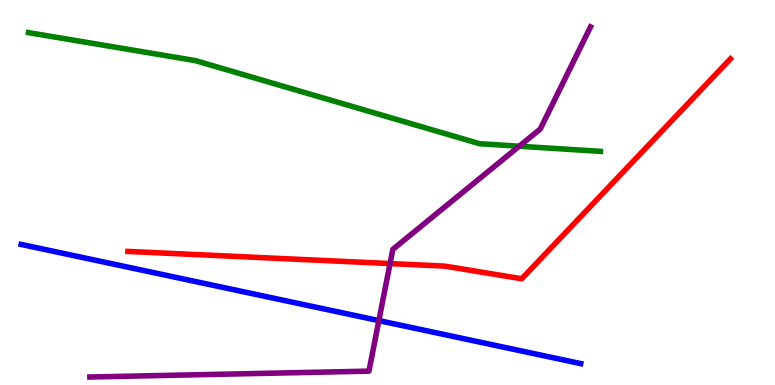[{'lines': ['blue', 'red'], 'intersections': []}, {'lines': ['green', 'red'], 'intersections': []}, {'lines': ['purple', 'red'], 'intersections': [{'x': 5.03, 'y': 3.15}]}, {'lines': ['blue', 'green'], 'intersections': []}, {'lines': ['blue', 'purple'], 'intersections': [{'x': 4.89, 'y': 1.67}]}, {'lines': ['green', 'purple'], 'intersections': [{'x': 6.7, 'y': 6.2}]}]